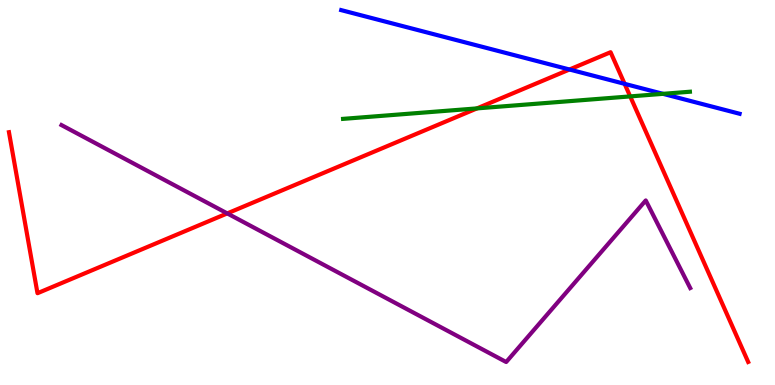[{'lines': ['blue', 'red'], 'intersections': [{'x': 7.35, 'y': 8.19}, {'x': 8.06, 'y': 7.82}]}, {'lines': ['green', 'red'], 'intersections': [{'x': 6.15, 'y': 7.18}, {'x': 8.13, 'y': 7.5}]}, {'lines': ['purple', 'red'], 'intersections': [{'x': 2.93, 'y': 4.46}]}, {'lines': ['blue', 'green'], 'intersections': [{'x': 8.55, 'y': 7.56}]}, {'lines': ['blue', 'purple'], 'intersections': []}, {'lines': ['green', 'purple'], 'intersections': []}]